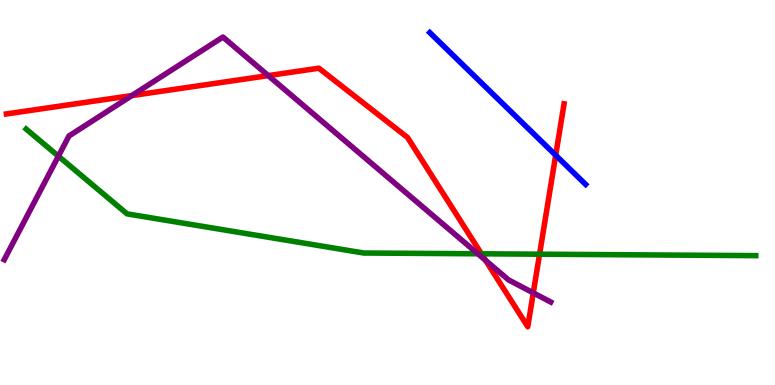[{'lines': ['blue', 'red'], 'intersections': [{'x': 7.17, 'y': 5.97}]}, {'lines': ['green', 'red'], 'intersections': [{'x': 6.21, 'y': 3.41}, {'x': 6.96, 'y': 3.4}]}, {'lines': ['purple', 'red'], 'intersections': [{'x': 1.7, 'y': 7.52}, {'x': 3.46, 'y': 8.04}, {'x': 6.27, 'y': 3.24}, {'x': 6.88, 'y': 2.39}]}, {'lines': ['blue', 'green'], 'intersections': []}, {'lines': ['blue', 'purple'], 'intersections': []}, {'lines': ['green', 'purple'], 'intersections': [{'x': 0.754, 'y': 5.94}, {'x': 6.17, 'y': 3.41}]}]